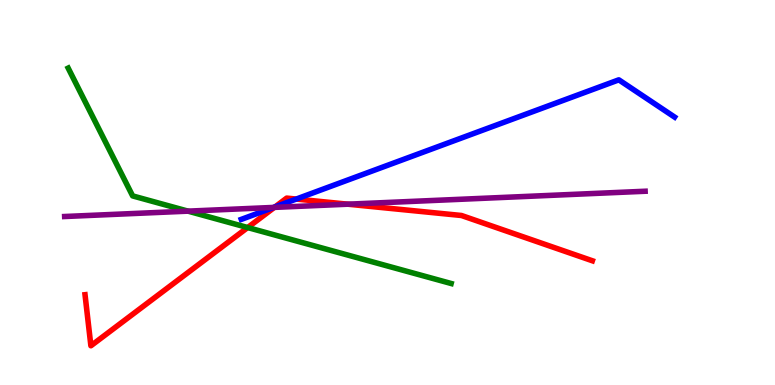[{'lines': ['blue', 'red'], 'intersections': [{'x': 3.55, 'y': 4.63}, {'x': 3.82, 'y': 4.83}]}, {'lines': ['green', 'red'], 'intersections': [{'x': 3.2, 'y': 4.09}]}, {'lines': ['purple', 'red'], 'intersections': [{'x': 3.54, 'y': 4.61}, {'x': 4.49, 'y': 4.7}]}, {'lines': ['blue', 'green'], 'intersections': []}, {'lines': ['blue', 'purple'], 'intersections': [{'x': 3.53, 'y': 4.61}]}, {'lines': ['green', 'purple'], 'intersections': [{'x': 2.43, 'y': 4.52}]}]